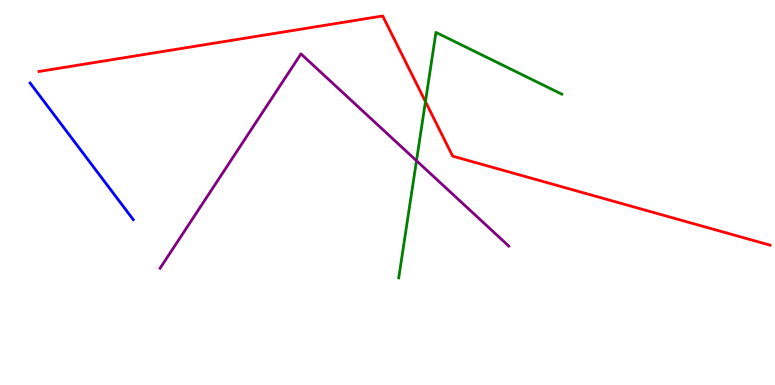[{'lines': ['blue', 'red'], 'intersections': []}, {'lines': ['green', 'red'], 'intersections': [{'x': 5.49, 'y': 7.36}]}, {'lines': ['purple', 'red'], 'intersections': []}, {'lines': ['blue', 'green'], 'intersections': []}, {'lines': ['blue', 'purple'], 'intersections': []}, {'lines': ['green', 'purple'], 'intersections': [{'x': 5.37, 'y': 5.83}]}]